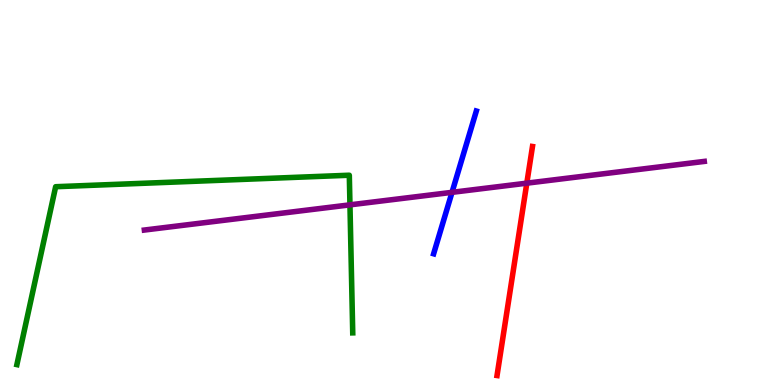[{'lines': ['blue', 'red'], 'intersections': []}, {'lines': ['green', 'red'], 'intersections': []}, {'lines': ['purple', 'red'], 'intersections': [{'x': 6.8, 'y': 5.24}]}, {'lines': ['blue', 'green'], 'intersections': []}, {'lines': ['blue', 'purple'], 'intersections': [{'x': 5.83, 'y': 5.0}]}, {'lines': ['green', 'purple'], 'intersections': [{'x': 4.52, 'y': 4.68}]}]